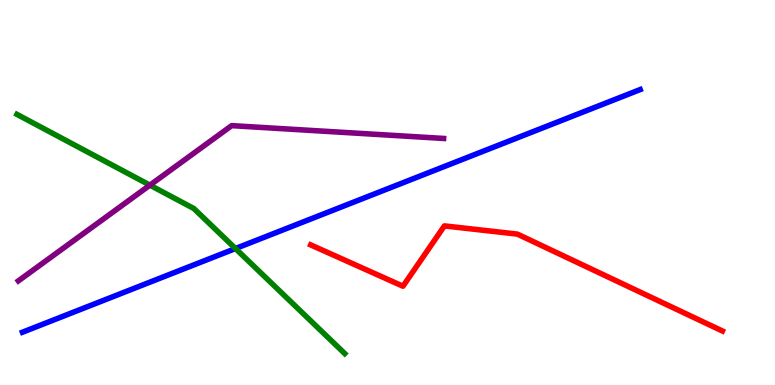[{'lines': ['blue', 'red'], 'intersections': []}, {'lines': ['green', 'red'], 'intersections': []}, {'lines': ['purple', 'red'], 'intersections': []}, {'lines': ['blue', 'green'], 'intersections': [{'x': 3.04, 'y': 3.54}]}, {'lines': ['blue', 'purple'], 'intersections': []}, {'lines': ['green', 'purple'], 'intersections': [{'x': 1.93, 'y': 5.19}]}]